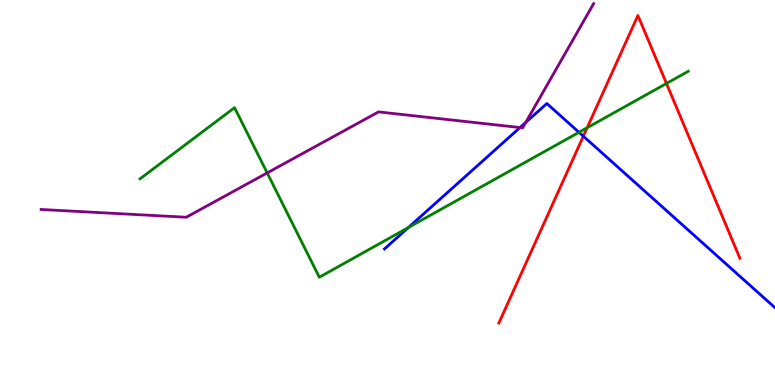[{'lines': ['blue', 'red'], 'intersections': [{'x': 7.53, 'y': 6.46}]}, {'lines': ['green', 'red'], 'intersections': [{'x': 7.58, 'y': 6.68}, {'x': 8.6, 'y': 7.83}]}, {'lines': ['purple', 'red'], 'intersections': []}, {'lines': ['blue', 'green'], 'intersections': [{'x': 5.27, 'y': 4.09}, {'x': 7.47, 'y': 6.56}]}, {'lines': ['blue', 'purple'], 'intersections': [{'x': 6.71, 'y': 6.69}, {'x': 6.78, 'y': 6.82}]}, {'lines': ['green', 'purple'], 'intersections': [{'x': 3.45, 'y': 5.51}]}]